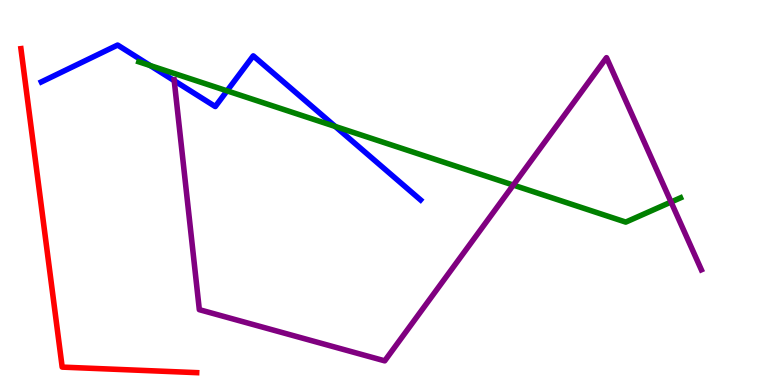[{'lines': ['blue', 'red'], 'intersections': []}, {'lines': ['green', 'red'], 'intersections': []}, {'lines': ['purple', 'red'], 'intersections': []}, {'lines': ['blue', 'green'], 'intersections': [{'x': 1.94, 'y': 8.3}, {'x': 2.93, 'y': 7.64}, {'x': 4.33, 'y': 6.72}]}, {'lines': ['blue', 'purple'], 'intersections': [{'x': 2.25, 'y': 7.9}]}, {'lines': ['green', 'purple'], 'intersections': [{'x': 6.62, 'y': 5.19}, {'x': 8.66, 'y': 4.75}]}]